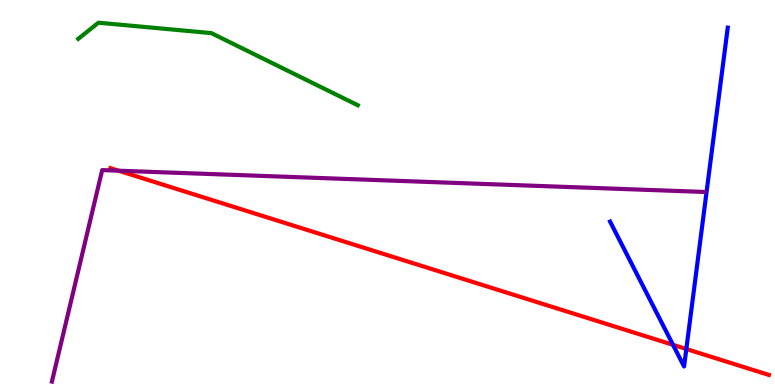[{'lines': ['blue', 'red'], 'intersections': [{'x': 8.68, 'y': 1.04}, {'x': 8.86, 'y': 0.935}]}, {'lines': ['green', 'red'], 'intersections': []}, {'lines': ['purple', 'red'], 'intersections': [{'x': 1.53, 'y': 5.57}]}, {'lines': ['blue', 'green'], 'intersections': []}, {'lines': ['blue', 'purple'], 'intersections': []}, {'lines': ['green', 'purple'], 'intersections': []}]